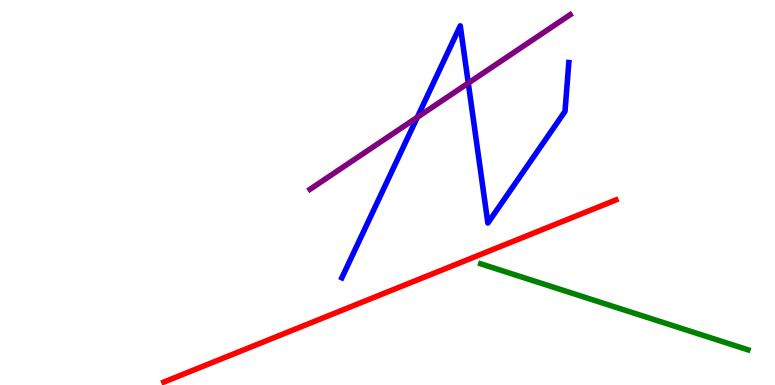[{'lines': ['blue', 'red'], 'intersections': []}, {'lines': ['green', 'red'], 'intersections': []}, {'lines': ['purple', 'red'], 'intersections': []}, {'lines': ['blue', 'green'], 'intersections': []}, {'lines': ['blue', 'purple'], 'intersections': [{'x': 5.38, 'y': 6.95}, {'x': 6.04, 'y': 7.84}]}, {'lines': ['green', 'purple'], 'intersections': []}]